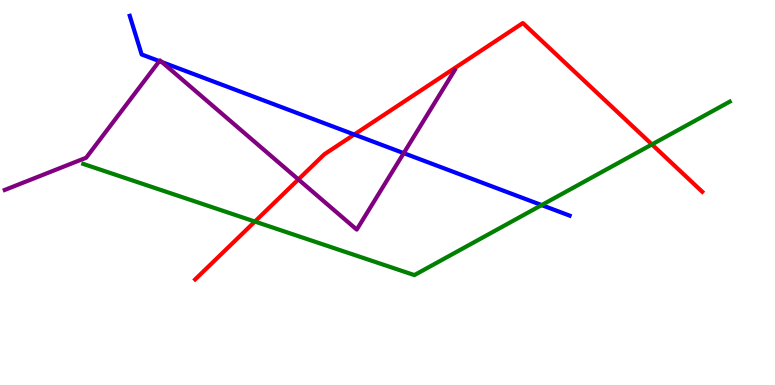[{'lines': ['blue', 'red'], 'intersections': [{'x': 4.57, 'y': 6.51}]}, {'lines': ['green', 'red'], 'intersections': [{'x': 3.29, 'y': 4.25}, {'x': 8.41, 'y': 6.25}]}, {'lines': ['purple', 'red'], 'intersections': [{'x': 3.85, 'y': 5.34}]}, {'lines': ['blue', 'green'], 'intersections': [{'x': 6.99, 'y': 4.67}]}, {'lines': ['blue', 'purple'], 'intersections': [{'x': 2.06, 'y': 8.41}, {'x': 2.09, 'y': 8.39}, {'x': 5.21, 'y': 6.02}]}, {'lines': ['green', 'purple'], 'intersections': []}]